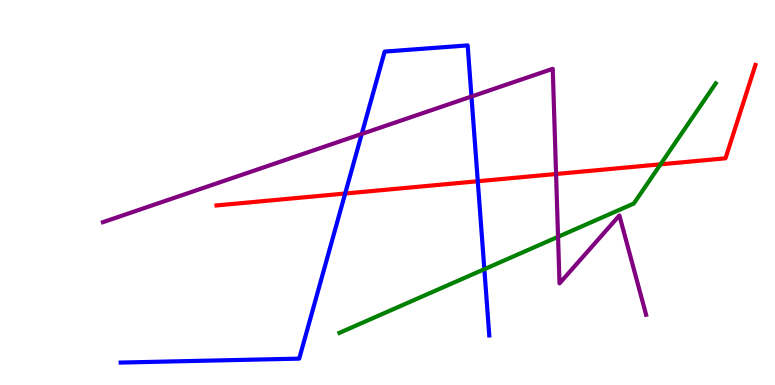[{'lines': ['blue', 'red'], 'intersections': [{'x': 4.45, 'y': 4.97}, {'x': 6.16, 'y': 5.29}]}, {'lines': ['green', 'red'], 'intersections': [{'x': 8.52, 'y': 5.73}]}, {'lines': ['purple', 'red'], 'intersections': [{'x': 7.18, 'y': 5.48}]}, {'lines': ['blue', 'green'], 'intersections': [{'x': 6.25, 'y': 3.01}]}, {'lines': ['blue', 'purple'], 'intersections': [{'x': 4.67, 'y': 6.52}, {'x': 6.08, 'y': 7.49}]}, {'lines': ['green', 'purple'], 'intersections': [{'x': 7.2, 'y': 3.85}]}]